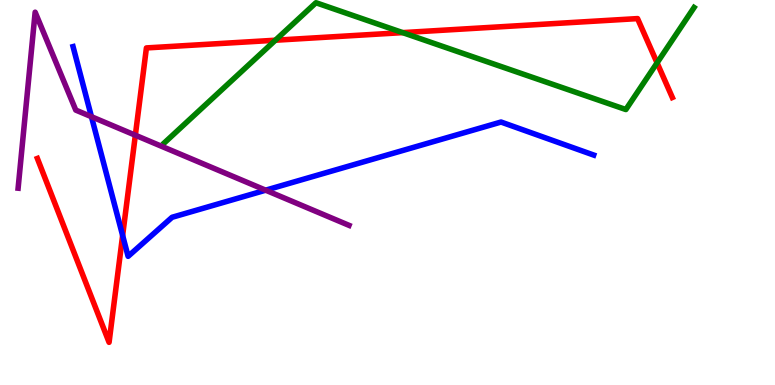[{'lines': ['blue', 'red'], 'intersections': [{'x': 1.58, 'y': 3.88}]}, {'lines': ['green', 'red'], 'intersections': [{'x': 3.55, 'y': 8.96}, {'x': 5.2, 'y': 9.15}, {'x': 8.48, 'y': 8.37}]}, {'lines': ['purple', 'red'], 'intersections': [{'x': 1.75, 'y': 6.49}]}, {'lines': ['blue', 'green'], 'intersections': []}, {'lines': ['blue', 'purple'], 'intersections': [{'x': 1.18, 'y': 6.97}, {'x': 3.43, 'y': 5.06}]}, {'lines': ['green', 'purple'], 'intersections': []}]